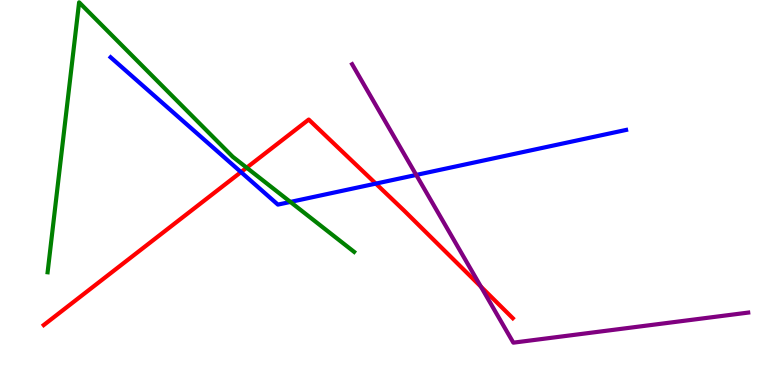[{'lines': ['blue', 'red'], 'intersections': [{'x': 3.11, 'y': 5.53}, {'x': 4.85, 'y': 5.23}]}, {'lines': ['green', 'red'], 'intersections': [{'x': 3.18, 'y': 5.64}]}, {'lines': ['purple', 'red'], 'intersections': [{'x': 6.21, 'y': 2.56}]}, {'lines': ['blue', 'green'], 'intersections': [{'x': 3.75, 'y': 4.76}]}, {'lines': ['blue', 'purple'], 'intersections': [{'x': 5.37, 'y': 5.46}]}, {'lines': ['green', 'purple'], 'intersections': []}]